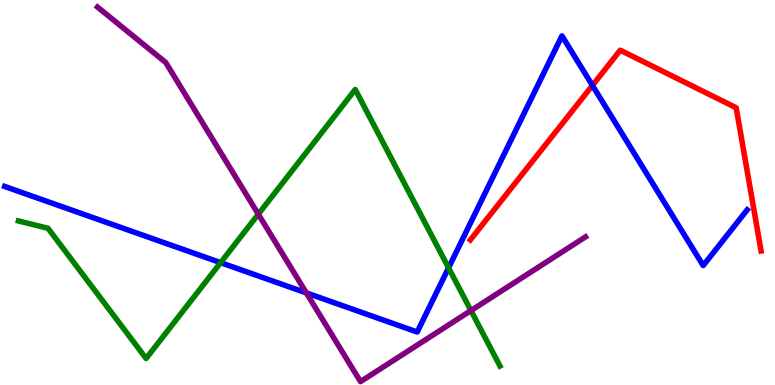[{'lines': ['blue', 'red'], 'intersections': [{'x': 7.64, 'y': 7.78}]}, {'lines': ['green', 'red'], 'intersections': []}, {'lines': ['purple', 'red'], 'intersections': []}, {'lines': ['blue', 'green'], 'intersections': [{'x': 2.85, 'y': 3.18}, {'x': 5.79, 'y': 3.04}]}, {'lines': ['blue', 'purple'], 'intersections': [{'x': 3.95, 'y': 2.39}]}, {'lines': ['green', 'purple'], 'intersections': [{'x': 3.33, 'y': 4.44}, {'x': 6.08, 'y': 1.93}]}]